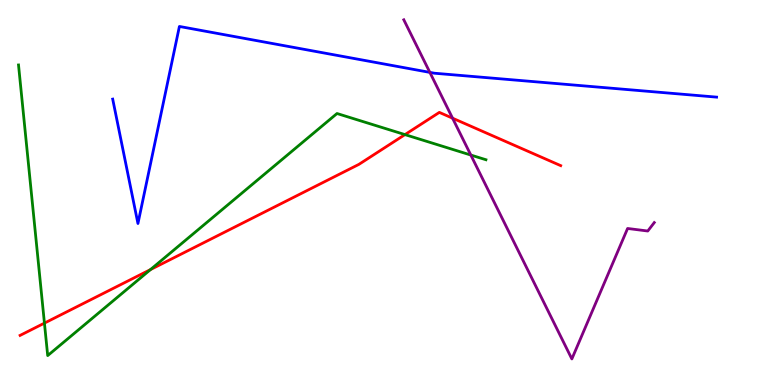[{'lines': ['blue', 'red'], 'intersections': []}, {'lines': ['green', 'red'], 'intersections': [{'x': 0.573, 'y': 1.61}, {'x': 1.94, 'y': 3.0}, {'x': 5.23, 'y': 6.5}]}, {'lines': ['purple', 'red'], 'intersections': [{'x': 5.84, 'y': 6.93}]}, {'lines': ['blue', 'green'], 'intersections': []}, {'lines': ['blue', 'purple'], 'intersections': [{'x': 5.55, 'y': 8.12}]}, {'lines': ['green', 'purple'], 'intersections': [{'x': 6.08, 'y': 5.97}]}]